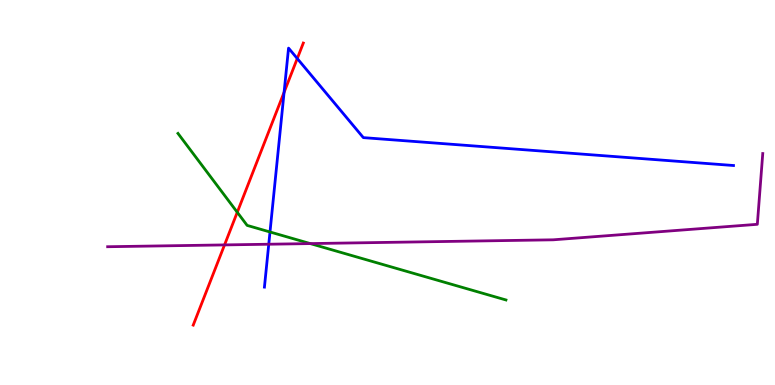[{'lines': ['blue', 'red'], 'intersections': [{'x': 3.67, 'y': 7.6}, {'x': 3.84, 'y': 8.48}]}, {'lines': ['green', 'red'], 'intersections': [{'x': 3.06, 'y': 4.49}]}, {'lines': ['purple', 'red'], 'intersections': [{'x': 2.9, 'y': 3.64}]}, {'lines': ['blue', 'green'], 'intersections': [{'x': 3.48, 'y': 3.97}]}, {'lines': ['blue', 'purple'], 'intersections': [{'x': 3.47, 'y': 3.66}]}, {'lines': ['green', 'purple'], 'intersections': [{'x': 4.0, 'y': 3.67}]}]